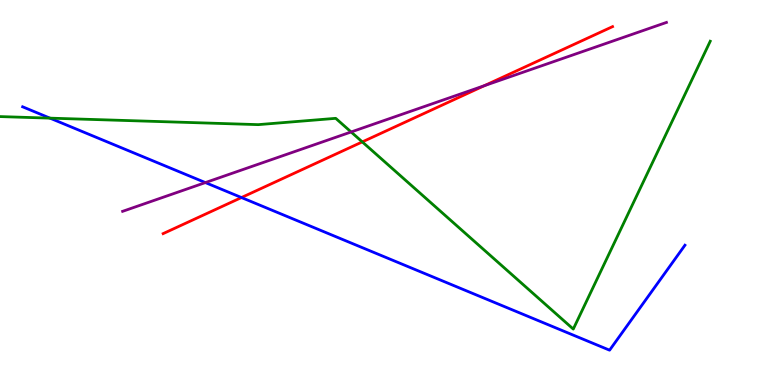[{'lines': ['blue', 'red'], 'intersections': [{'x': 3.12, 'y': 4.87}]}, {'lines': ['green', 'red'], 'intersections': [{'x': 4.67, 'y': 6.31}]}, {'lines': ['purple', 'red'], 'intersections': [{'x': 6.25, 'y': 7.77}]}, {'lines': ['blue', 'green'], 'intersections': [{'x': 0.645, 'y': 6.93}]}, {'lines': ['blue', 'purple'], 'intersections': [{'x': 2.65, 'y': 5.26}]}, {'lines': ['green', 'purple'], 'intersections': [{'x': 4.53, 'y': 6.57}]}]